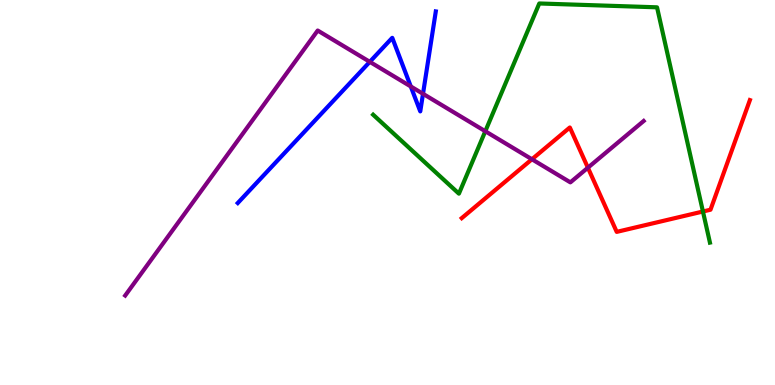[{'lines': ['blue', 'red'], 'intersections': []}, {'lines': ['green', 'red'], 'intersections': [{'x': 9.07, 'y': 4.51}]}, {'lines': ['purple', 'red'], 'intersections': [{'x': 6.86, 'y': 5.86}, {'x': 7.59, 'y': 5.64}]}, {'lines': ['blue', 'green'], 'intersections': []}, {'lines': ['blue', 'purple'], 'intersections': [{'x': 4.77, 'y': 8.39}, {'x': 5.3, 'y': 7.75}, {'x': 5.46, 'y': 7.56}]}, {'lines': ['green', 'purple'], 'intersections': [{'x': 6.26, 'y': 6.59}]}]